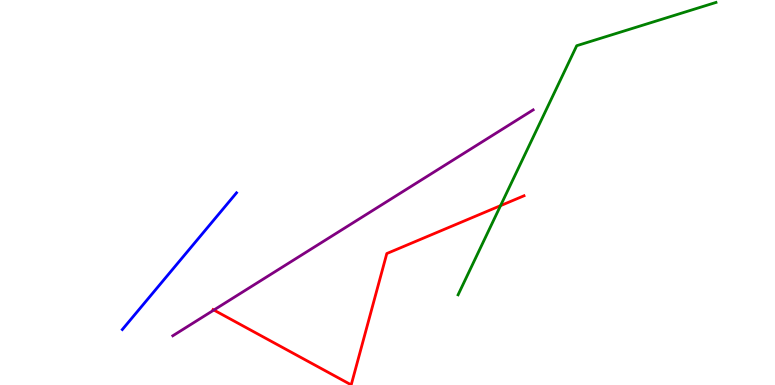[{'lines': ['blue', 'red'], 'intersections': []}, {'lines': ['green', 'red'], 'intersections': [{'x': 6.46, 'y': 4.66}]}, {'lines': ['purple', 'red'], 'intersections': [{'x': 2.76, 'y': 1.95}]}, {'lines': ['blue', 'green'], 'intersections': []}, {'lines': ['blue', 'purple'], 'intersections': []}, {'lines': ['green', 'purple'], 'intersections': []}]